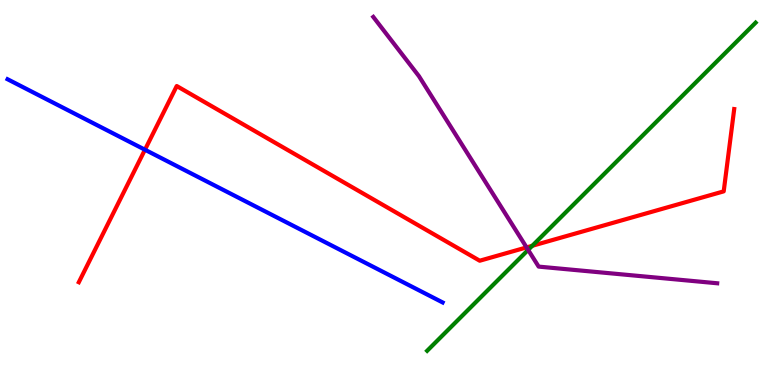[{'lines': ['blue', 'red'], 'intersections': [{'x': 1.87, 'y': 6.11}]}, {'lines': ['green', 'red'], 'intersections': [{'x': 6.87, 'y': 3.62}]}, {'lines': ['purple', 'red'], 'intersections': [{'x': 6.79, 'y': 3.57}]}, {'lines': ['blue', 'green'], 'intersections': []}, {'lines': ['blue', 'purple'], 'intersections': []}, {'lines': ['green', 'purple'], 'intersections': [{'x': 6.81, 'y': 3.51}]}]